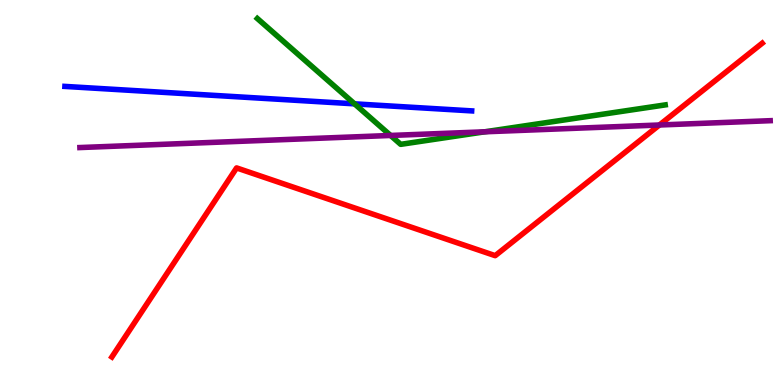[{'lines': ['blue', 'red'], 'intersections': []}, {'lines': ['green', 'red'], 'intersections': []}, {'lines': ['purple', 'red'], 'intersections': [{'x': 8.51, 'y': 6.75}]}, {'lines': ['blue', 'green'], 'intersections': [{'x': 4.57, 'y': 7.3}]}, {'lines': ['blue', 'purple'], 'intersections': []}, {'lines': ['green', 'purple'], 'intersections': [{'x': 5.04, 'y': 6.48}, {'x': 6.26, 'y': 6.58}]}]